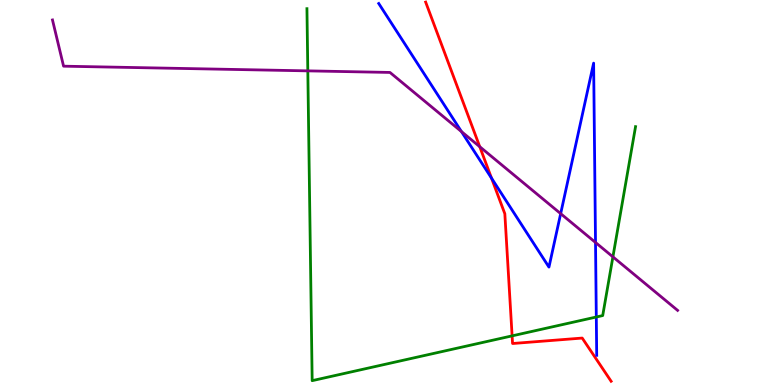[{'lines': ['blue', 'red'], 'intersections': [{'x': 6.34, 'y': 5.37}]}, {'lines': ['green', 'red'], 'intersections': [{'x': 6.61, 'y': 1.28}]}, {'lines': ['purple', 'red'], 'intersections': [{'x': 6.19, 'y': 6.19}]}, {'lines': ['blue', 'green'], 'intersections': [{'x': 7.69, 'y': 1.77}]}, {'lines': ['blue', 'purple'], 'intersections': [{'x': 5.95, 'y': 6.58}, {'x': 7.23, 'y': 4.45}, {'x': 7.68, 'y': 3.7}]}, {'lines': ['green', 'purple'], 'intersections': [{'x': 3.97, 'y': 8.16}, {'x': 7.91, 'y': 3.33}]}]